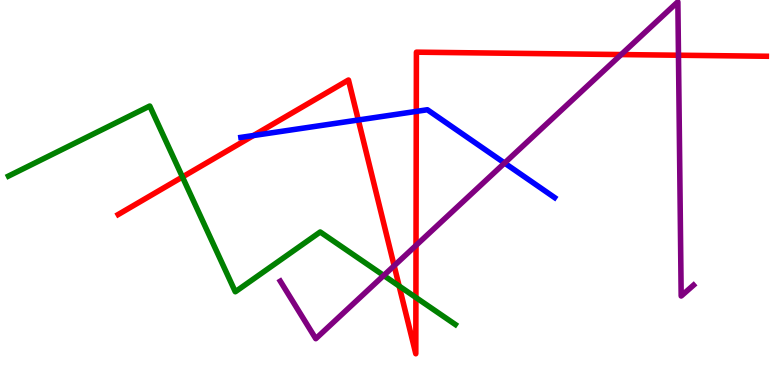[{'lines': ['blue', 'red'], 'intersections': [{'x': 3.27, 'y': 6.48}, {'x': 4.62, 'y': 6.88}, {'x': 5.37, 'y': 7.11}]}, {'lines': ['green', 'red'], 'intersections': [{'x': 2.35, 'y': 5.4}, {'x': 5.15, 'y': 2.57}, {'x': 5.37, 'y': 2.27}]}, {'lines': ['purple', 'red'], 'intersections': [{'x': 5.09, 'y': 3.1}, {'x': 5.37, 'y': 3.63}, {'x': 8.02, 'y': 8.58}, {'x': 8.75, 'y': 8.57}]}, {'lines': ['blue', 'green'], 'intersections': []}, {'lines': ['blue', 'purple'], 'intersections': [{'x': 6.51, 'y': 5.77}]}, {'lines': ['green', 'purple'], 'intersections': [{'x': 4.95, 'y': 2.84}]}]